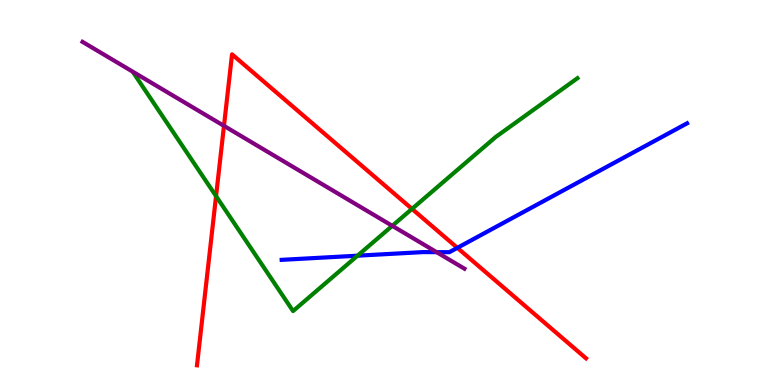[{'lines': ['blue', 'red'], 'intersections': [{'x': 5.9, 'y': 3.56}]}, {'lines': ['green', 'red'], 'intersections': [{'x': 2.79, 'y': 4.91}, {'x': 5.32, 'y': 4.57}]}, {'lines': ['purple', 'red'], 'intersections': [{'x': 2.89, 'y': 6.73}]}, {'lines': ['blue', 'green'], 'intersections': [{'x': 4.61, 'y': 3.36}]}, {'lines': ['blue', 'purple'], 'intersections': [{'x': 5.63, 'y': 3.45}]}, {'lines': ['green', 'purple'], 'intersections': [{'x': 5.06, 'y': 4.13}]}]